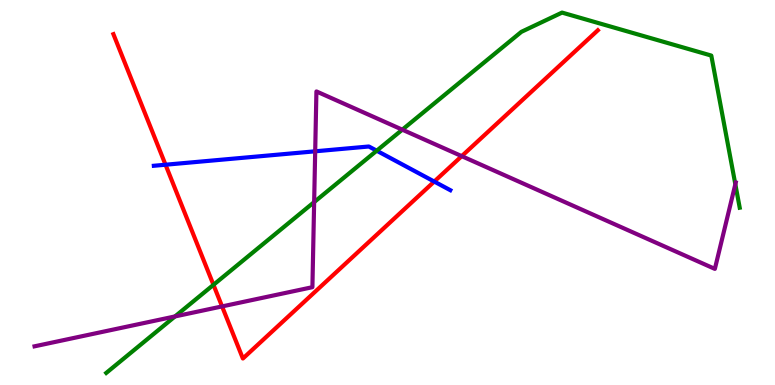[{'lines': ['blue', 'red'], 'intersections': [{'x': 2.14, 'y': 5.72}, {'x': 5.6, 'y': 5.28}]}, {'lines': ['green', 'red'], 'intersections': [{'x': 2.75, 'y': 2.6}]}, {'lines': ['purple', 'red'], 'intersections': [{'x': 2.87, 'y': 2.04}, {'x': 5.96, 'y': 5.94}]}, {'lines': ['blue', 'green'], 'intersections': [{'x': 4.86, 'y': 6.09}]}, {'lines': ['blue', 'purple'], 'intersections': [{'x': 4.07, 'y': 6.07}]}, {'lines': ['green', 'purple'], 'intersections': [{'x': 2.26, 'y': 1.78}, {'x': 4.05, 'y': 4.75}, {'x': 5.19, 'y': 6.63}, {'x': 9.49, 'y': 5.21}]}]